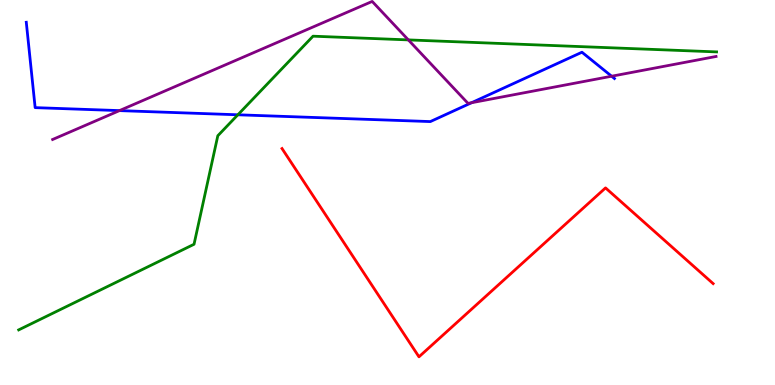[{'lines': ['blue', 'red'], 'intersections': []}, {'lines': ['green', 'red'], 'intersections': []}, {'lines': ['purple', 'red'], 'intersections': []}, {'lines': ['blue', 'green'], 'intersections': [{'x': 3.07, 'y': 7.02}]}, {'lines': ['blue', 'purple'], 'intersections': [{'x': 1.54, 'y': 7.13}, {'x': 6.08, 'y': 7.33}, {'x': 7.89, 'y': 8.02}]}, {'lines': ['green', 'purple'], 'intersections': [{'x': 5.27, 'y': 8.96}]}]